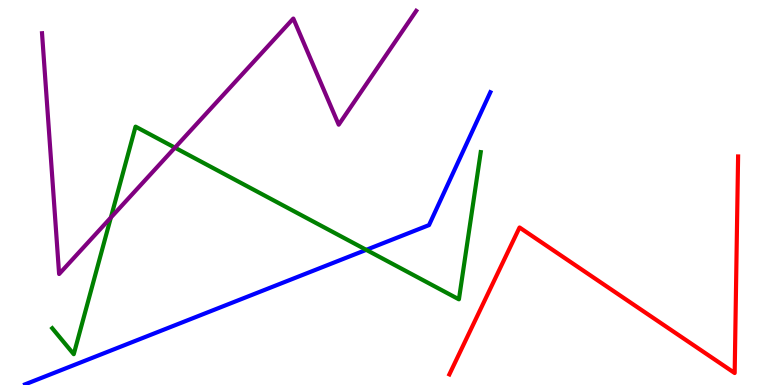[{'lines': ['blue', 'red'], 'intersections': []}, {'lines': ['green', 'red'], 'intersections': []}, {'lines': ['purple', 'red'], 'intersections': []}, {'lines': ['blue', 'green'], 'intersections': [{'x': 4.73, 'y': 3.51}]}, {'lines': ['blue', 'purple'], 'intersections': []}, {'lines': ['green', 'purple'], 'intersections': [{'x': 1.43, 'y': 4.35}, {'x': 2.26, 'y': 6.16}]}]